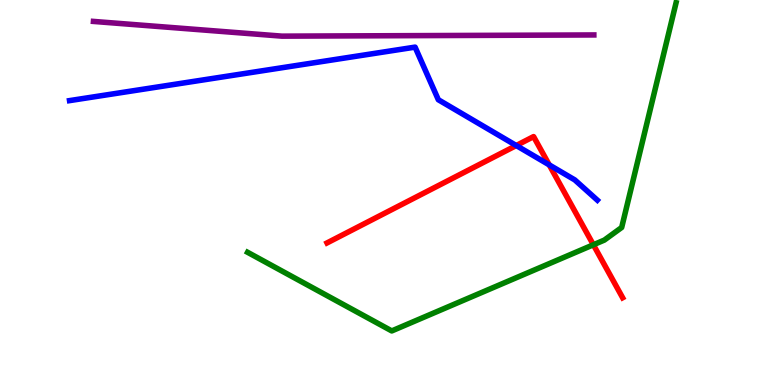[{'lines': ['blue', 'red'], 'intersections': [{'x': 6.66, 'y': 6.22}, {'x': 7.09, 'y': 5.72}]}, {'lines': ['green', 'red'], 'intersections': [{'x': 7.66, 'y': 3.64}]}, {'lines': ['purple', 'red'], 'intersections': []}, {'lines': ['blue', 'green'], 'intersections': []}, {'lines': ['blue', 'purple'], 'intersections': []}, {'lines': ['green', 'purple'], 'intersections': []}]